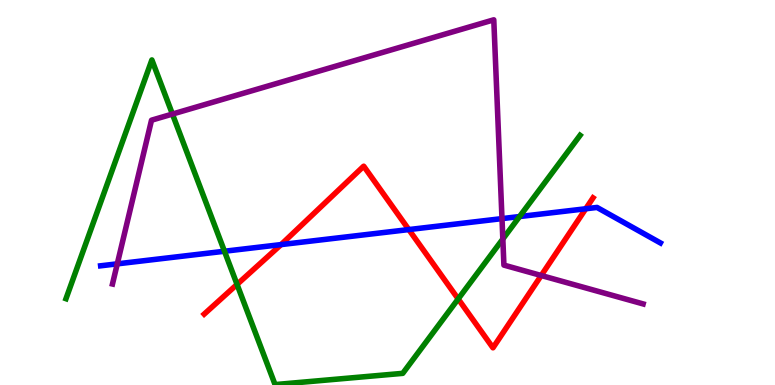[{'lines': ['blue', 'red'], 'intersections': [{'x': 3.63, 'y': 3.65}, {'x': 5.27, 'y': 4.04}, {'x': 7.56, 'y': 4.58}]}, {'lines': ['green', 'red'], 'intersections': [{'x': 3.06, 'y': 2.61}, {'x': 5.91, 'y': 2.24}]}, {'lines': ['purple', 'red'], 'intersections': [{'x': 6.98, 'y': 2.84}]}, {'lines': ['blue', 'green'], 'intersections': [{'x': 2.9, 'y': 3.47}, {'x': 6.7, 'y': 4.38}]}, {'lines': ['blue', 'purple'], 'intersections': [{'x': 1.51, 'y': 3.15}, {'x': 6.48, 'y': 4.32}]}, {'lines': ['green', 'purple'], 'intersections': [{'x': 2.22, 'y': 7.04}, {'x': 6.49, 'y': 3.79}]}]